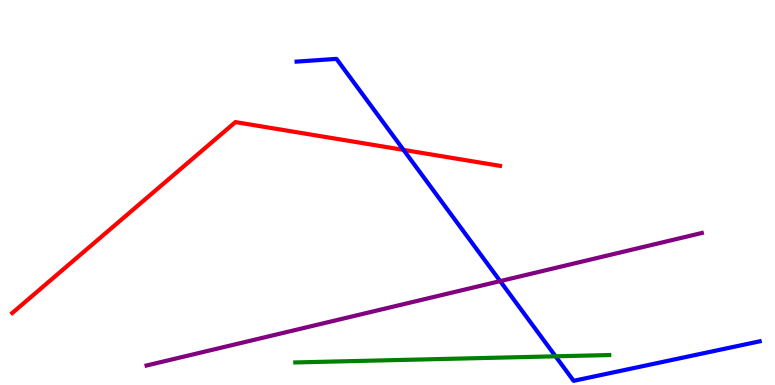[{'lines': ['blue', 'red'], 'intersections': [{'x': 5.21, 'y': 6.11}]}, {'lines': ['green', 'red'], 'intersections': []}, {'lines': ['purple', 'red'], 'intersections': []}, {'lines': ['blue', 'green'], 'intersections': [{'x': 7.17, 'y': 0.745}]}, {'lines': ['blue', 'purple'], 'intersections': [{'x': 6.45, 'y': 2.7}]}, {'lines': ['green', 'purple'], 'intersections': []}]